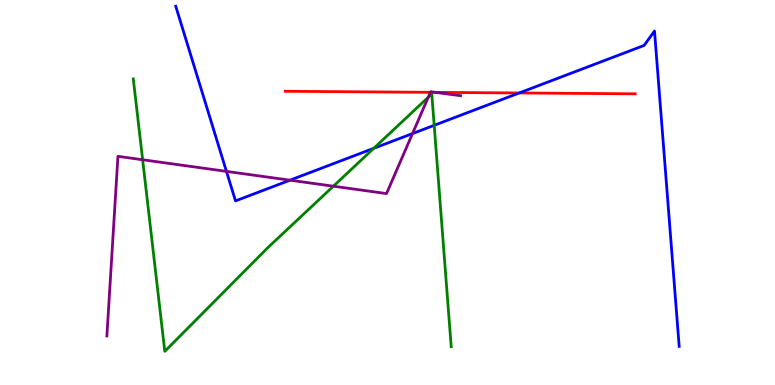[{'lines': ['blue', 'red'], 'intersections': [{'x': 6.7, 'y': 7.59}]}, {'lines': ['green', 'red'], 'intersections': []}, {'lines': ['purple', 'red'], 'intersections': [{'x': 5.55, 'y': 7.6}, {'x': 5.62, 'y': 7.6}]}, {'lines': ['blue', 'green'], 'intersections': [{'x': 4.82, 'y': 6.15}, {'x': 5.6, 'y': 6.75}]}, {'lines': ['blue', 'purple'], 'intersections': [{'x': 2.92, 'y': 5.55}, {'x': 3.74, 'y': 5.32}, {'x': 5.32, 'y': 6.53}]}, {'lines': ['green', 'purple'], 'intersections': [{'x': 1.84, 'y': 5.85}, {'x': 4.3, 'y': 5.16}, {'x': 5.53, 'y': 7.47}]}]